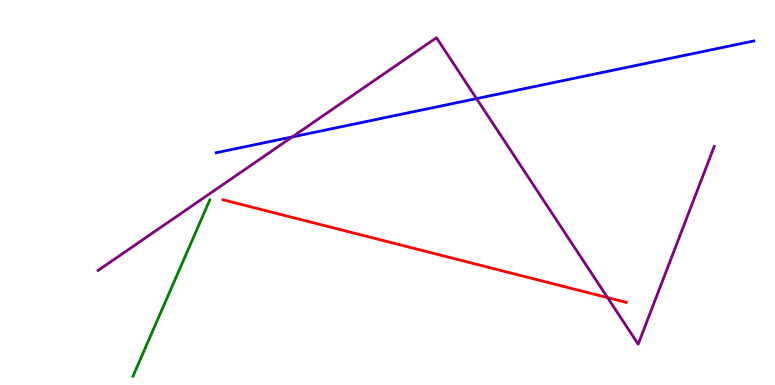[{'lines': ['blue', 'red'], 'intersections': []}, {'lines': ['green', 'red'], 'intersections': []}, {'lines': ['purple', 'red'], 'intersections': [{'x': 7.84, 'y': 2.27}]}, {'lines': ['blue', 'green'], 'intersections': []}, {'lines': ['blue', 'purple'], 'intersections': [{'x': 3.77, 'y': 6.44}, {'x': 6.15, 'y': 7.44}]}, {'lines': ['green', 'purple'], 'intersections': []}]